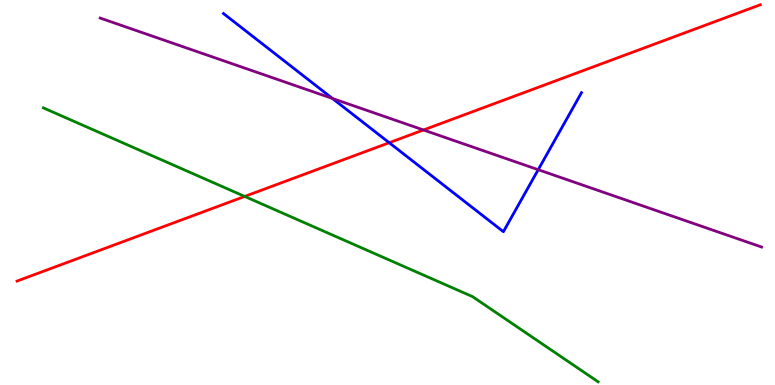[{'lines': ['blue', 'red'], 'intersections': [{'x': 5.02, 'y': 6.29}]}, {'lines': ['green', 'red'], 'intersections': [{'x': 3.16, 'y': 4.9}]}, {'lines': ['purple', 'red'], 'intersections': [{'x': 5.46, 'y': 6.62}]}, {'lines': ['blue', 'green'], 'intersections': []}, {'lines': ['blue', 'purple'], 'intersections': [{'x': 4.29, 'y': 7.44}, {'x': 6.94, 'y': 5.59}]}, {'lines': ['green', 'purple'], 'intersections': []}]